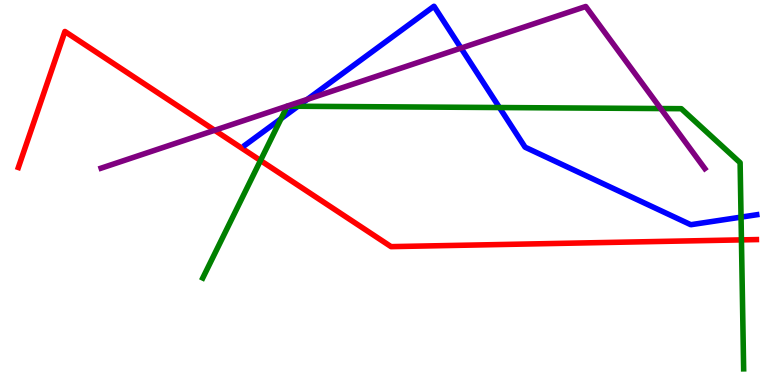[{'lines': ['blue', 'red'], 'intersections': []}, {'lines': ['green', 'red'], 'intersections': [{'x': 3.36, 'y': 5.83}, {'x': 9.57, 'y': 3.77}]}, {'lines': ['purple', 'red'], 'intersections': [{'x': 2.77, 'y': 6.62}]}, {'lines': ['blue', 'green'], 'intersections': [{'x': 3.63, 'y': 6.92}, {'x': 3.84, 'y': 7.24}, {'x': 6.44, 'y': 7.21}, {'x': 9.56, 'y': 4.36}]}, {'lines': ['blue', 'purple'], 'intersections': [{'x': 3.97, 'y': 7.42}, {'x': 5.95, 'y': 8.75}]}, {'lines': ['green', 'purple'], 'intersections': [{'x': 8.53, 'y': 7.18}]}]